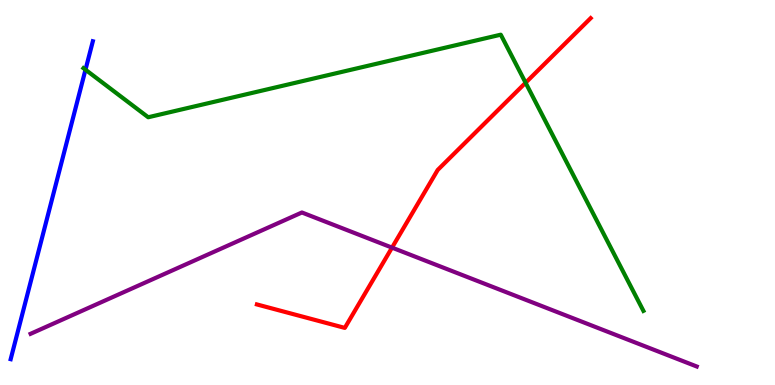[{'lines': ['blue', 'red'], 'intersections': []}, {'lines': ['green', 'red'], 'intersections': [{'x': 6.78, 'y': 7.85}]}, {'lines': ['purple', 'red'], 'intersections': [{'x': 5.06, 'y': 3.57}]}, {'lines': ['blue', 'green'], 'intersections': [{'x': 1.1, 'y': 8.19}]}, {'lines': ['blue', 'purple'], 'intersections': []}, {'lines': ['green', 'purple'], 'intersections': []}]